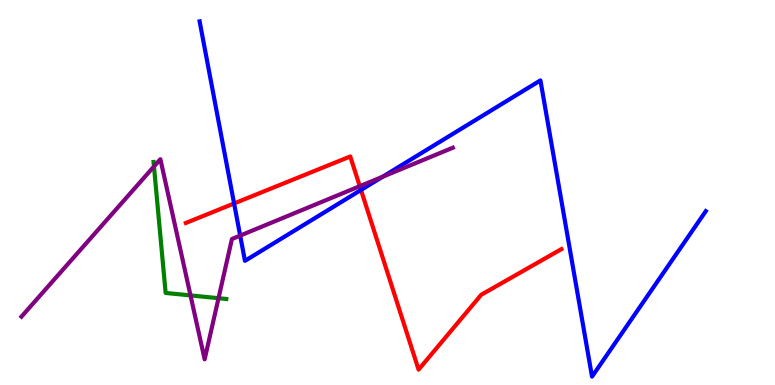[{'lines': ['blue', 'red'], 'intersections': [{'x': 3.02, 'y': 4.72}, {'x': 4.66, 'y': 5.07}]}, {'lines': ['green', 'red'], 'intersections': []}, {'lines': ['purple', 'red'], 'intersections': [{'x': 4.64, 'y': 5.16}]}, {'lines': ['blue', 'green'], 'intersections': []}, {'lines': ['blue', 'purple'], 'intersections': [{'x': 3.1, 'y': 3.88}, {'x': 4.94, 'y': 5.41}]}, {'lines': ['green', 'purple'], 'intersections': [{'x': 1.99, 'y': 5.68}, {'x': 2.46, 'y': 2.33}, {'x': 2.82, 'y': 2.25}]}]